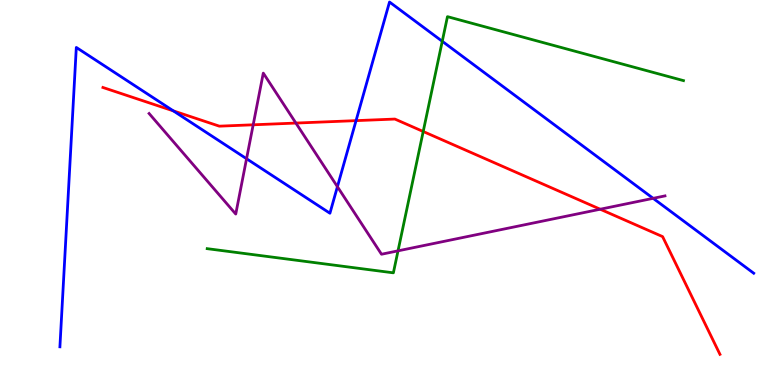[{'lines': ['blue', 'red'], 'intersections': [{'x': 2.24, 'y': 7.12}, {'x': 4.59, 'y': 6.87}]}, {'lines': ['green', 'red'], 'intersections': [{'x': 5.46, 'y': 6.58}]}, {'lines': ['purple', 'red'], 'intersections': [{'x': 3.27, 'y': 6.76}, {'x': 3.82, 'y': 6.8}, {'x': 7.74, 'y': 4.57}]}, {'lines': ['blue', 'green'], 'intersections': [{'x': 5.71, 'y': 8.93}]}, {'lines': ['blue', 'purple'], 'intersections': [{'x': 3.18, 'y': 5.88}, {'x': 4.35, 'y': 5.15}, {'x': 8.43, 'y': 4.85}]}, {'lines': ['green', 'purple'], 'intersections': [{'x': 5.14, 'y': 3.48}]}]